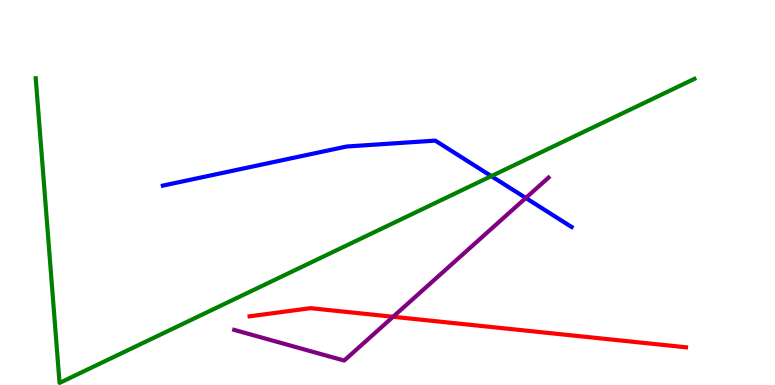[{'lines': ['blue', 'red'], 'intersections': []}, {'lines': ['green', 'red'], 'intersections': []}, {'lines': ['purple', 'red'], 'intersections': [{'x': 5.07, 'y': 1.77}]}, {'lines': ['blue', 'green'], 'intersections': [{'x': 6.34, 'y': 5.43}]}, {'lines': ['blue', 'purple'], 'intersections': [{'x': 6.78, 'y': 4.86}]}, {'lines': ['green', 'purple'], 'intersections': []}]